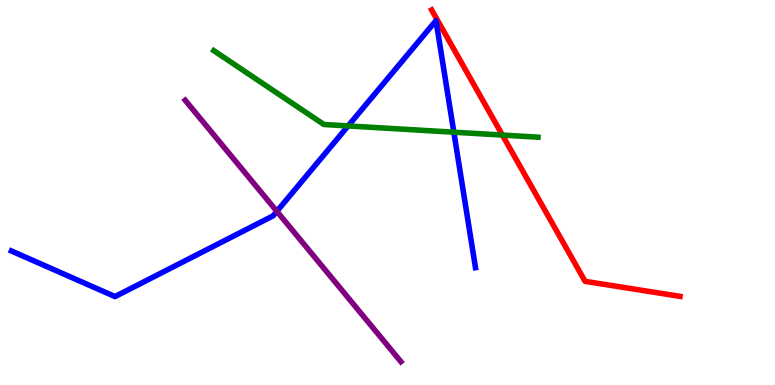[{'lines': ['blue', 'red'], 'intersections': []}, {'lines': ['green', 'red'], 'intersections': [{'x': 6.48, 'y': 6.49}]}, {'lines': ['purple', 'red'], 'intersections': []}, {'lines': ['blue', 'green'], 'intersections': [{'x': 4.49, 'y': 6.73}, {'x': 5.86, 'y': 6.57}]}, {'lines': ['blue', 'purple'], 'intersections': [{'x': 3.57, 'y': 4.51}]}, {'lines': ['green', 'purple'], 'intersections': []}]